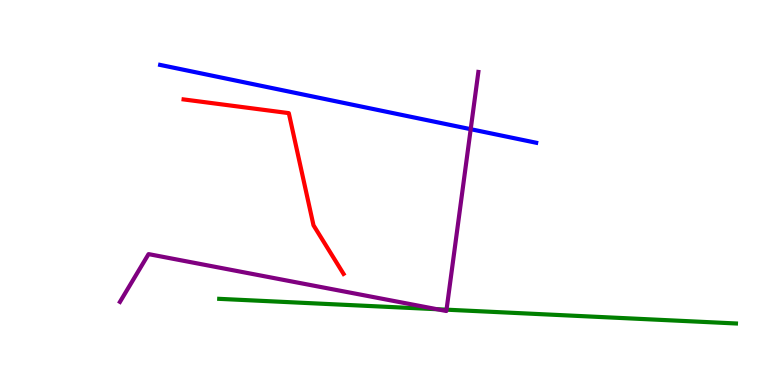[{'lines': ['blue', 'red'], 'intersections': []}, {'lines': ['green', 'red'], 'intersections': []}, {'lines': ['purple', 'red'], 'intersections': []}, {'lines': ['blue', 'green'], 'intersections': []}, {'lines': ['blue', 'purple'], 'intersections': [{'x': 6.07, 'y': 6.64}]}, {'lines': ['green', 'purple'], 'intersections': [{'x': 5.64, 'y': 1.97}, {'x': 5.76, 'y': 1.96}]}]